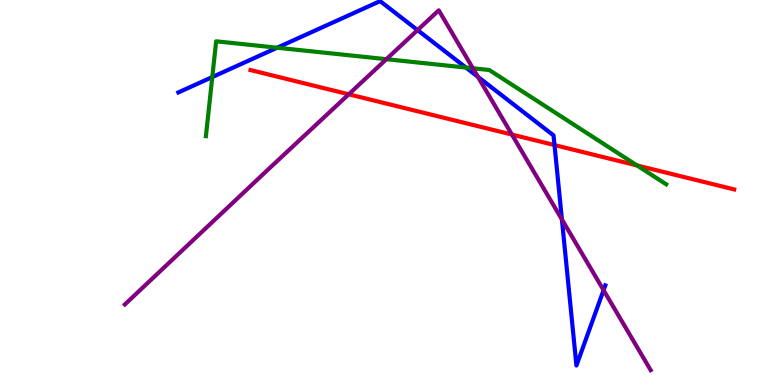[{'lines': ['blue', 'red'], 'intersections': [{'x': 7.16, 'y': 6.23}]}, {'lines': ['green', 'red'], 'intersections': [{'x': 8.22, 'y': 5.7}]}, {'lines': ['purple', 'red'], 'intersections': [{'x': 4.5, 'y': 7.55}, {'x': 6.61, 'y': 6.5}]}, {'lines': ['blue', 'green'], 'intersections': [{'x': 2.74, 'y': 8.0}, {'x': 3.58, 'y': 8.76}, {'x': 6.01, 'y': 8.25}]}, {'lines': ['blue', 'purple'], 'intersections': [{'x': 5.39, 'y': 9.22}, {'x': 6.17, 'y': 8.0}, {'x': 7.25, 'y': 4.3}, {'x': 7.79, 'y': 2.46}]}, {'lines': ['green', 'purple'], 'intersections': [{'x': 4.99, 'y': 8.46}, {'x': 6.1, 'y': 8.23}]}]